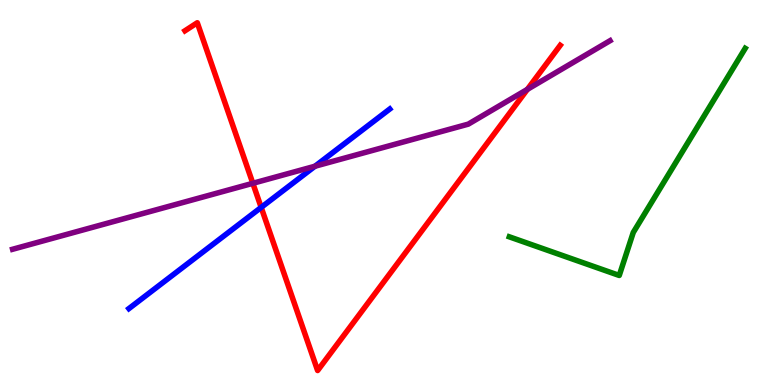[{'lines': ['blue', 'red'], 'intersections': [{'x': 3.37, 'y': 4.61}]}, {'lines': ['green', 'red'], 'intersections': []}, {'lines': ['purple', 'red'], 'intersections': [{'x': 3.26, 'y': 5.24}, {'x': 6.8, 'y': 7.68}]}, {'lines': ['blue', 'green'], 'intersections': []}, {'lines': ['blue', 'purple'], 'intersections': [{'x': 4.06, 'y': 5.68}]}, {'lines': ['green', 'purple'], 'intersections': []}]